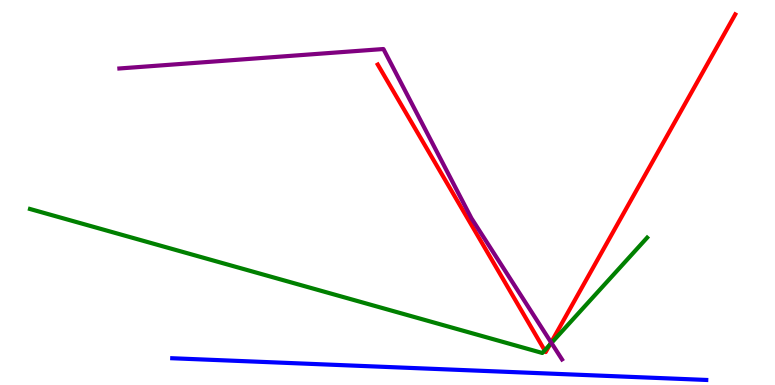[{'lines': ['blue', 'red'], 'intersections': []}, {'lines': ['green', 'red'], 'intersections': [{'x': 7.03, 'y': 0.899}, {'x': 7.09, 'y': 1.04}]}, {'lines': ['purple', 'red'], 'intersections': [{'x': 7.11, 'y': 1.11}]}, {'lines': ['blue', 'green'], 'intersections': []}, {'lines': ['blue', 'purple'], 'intersections': []}, {'lines': ['green', 'purple'], 'intersections': [{'x': 7.12, 'y': 1.09}]}]